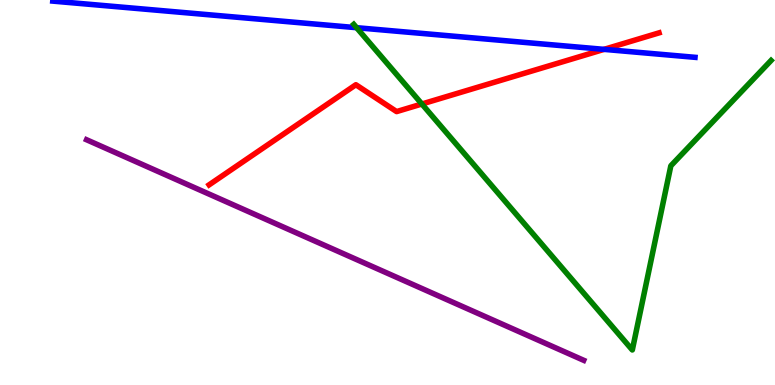[{'lines': ['blue', 'red'], 'intersections': [{'x': 7.79, 'y': 8.72}]}, {'lines': ['green', 'red'], 'intersections': [{'x': 5.44, 'y': 7.3}]}, {'lines': ['purple', 'red'], 'intersections': []}, {'lines': ['blue', 'green'], 'intersections': [{'x': 4.6, 'y': 9.28}]}, {'lines': ['blue', 'purple'], 'intersections': []}, {'lines': ['green', 'purple'], 'intersections': []}]